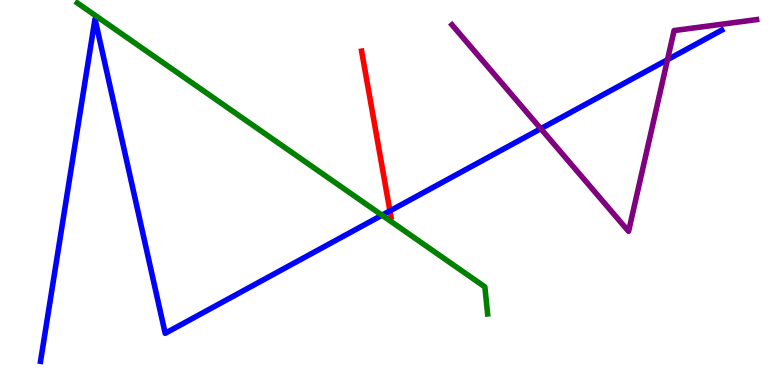[{'lines': ['blue', 'red'], 'intersections': [{'x': 5.03, 'y': 4.52}]}, {'lines': ['green', 'red'], 'intersections': []}, {'lines': ['purple', 'red'], 'intersections': []}, {'lines': ['blue', 'green'], 'intersections': [{'x': 4.93, 'y': 4.41}]}, {'lines': ['blue', 'purple'], 'intersections': [{'x': 6.98, 'y': 6.66}, {'x': 8.61, 'y': 8.45}]}, {'lines': ['green', 'purple'], 'intersections': []}]